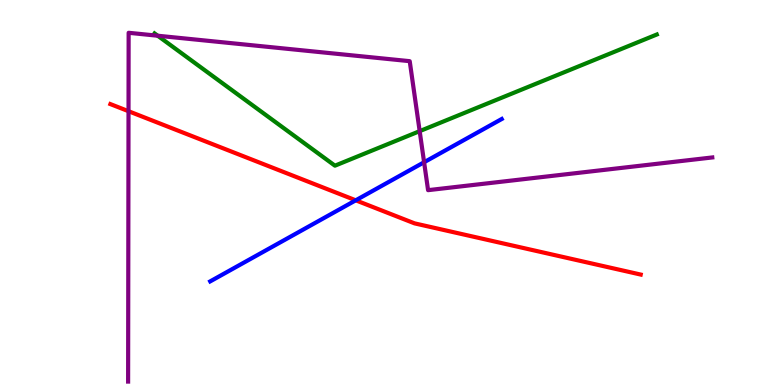[{'lines': ['blue', 'red'], 'intersections': [{'x': 4.59, 'y': 4.8}]}, {'lines': ['green', 'red'], 'intersections': []}, {'lines': ['purple', 'red'], 'intersections': [{'x': 1.66, 'y': 7.11}]}, {'lines': ['blue', 'green'], 'intersections': []}, {'lines': ['blue', 'purple'], 'intersections': [{'x': 5.47, 'y': 5.79}]}, {'lines': ['green', 'purple'], 'intersections': [{'x': 2.03, 'y': 9.07}, {'x': 5.42, 'y': 6.59}]}]